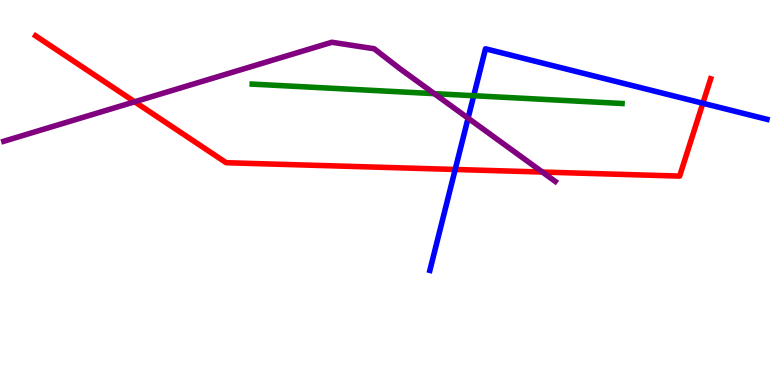[{'lines': ['blue', 'red'], 'intersections': [{'x': 5.87, 'y': 5.6}, {'x': 9.07, 'y': 7.32}]}, {'lines': ['green', 'red'], 'intersections': []}, {'lines': ['purple', 'red'], 'intersections': [{'x': 1.74, 'y': 7.36}, {'x': 7.0, 'y': 5.53}]}, {'lines': ['blue', 'green'], 'intersections': [{'x': 6.11, 'y': 7.51}]}, {'lines': ['blue', 'purple'], 'intersections': [{'x': 6.04, 'y': 6.93}]}, {'lines': ['green', 'purple'], 'intersections': [{'x': 5.6, 'y': 7.57}]}]